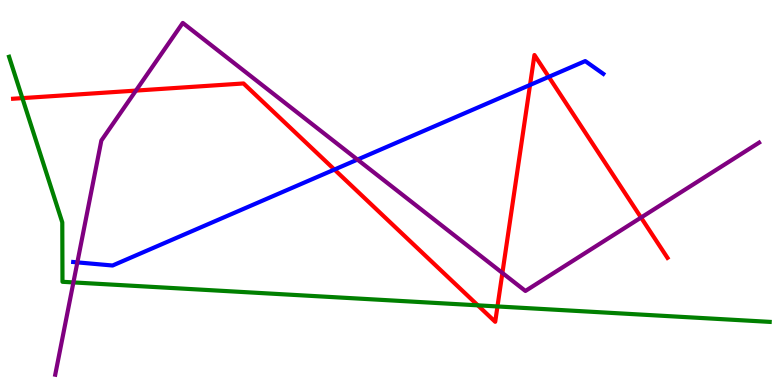[{'lines': ['blue', 'red'], 'intersections': [{'x': 4.32, 'y': 5.6}, {'x': 6.84, 'y': 7.79}, {'x': 7.08, 'y': 8.0}]}, {'lines': ['green', 'red'], 'intersections': [{'x': 0.289, 'y': 7.45}, {'x': 6.17, 'y': 2.07}, {'x': 6.42, 'y': 2.04}]}, {'lines': ['purple', 'red'], 'intersections': [{'x': 1.75, 'y': 7.65}, {'x': 6.48, 'y': 2.91}, {'x': 8.27, 'y': 4.35}]}, {'lines': ['blue', 'green'], 'intersections': []}, {'lines': ['blue', 'purple'], 'intersections': [{'x': 0.998, 'y': 3.19}, {'x': 4.61, 'y': 5.85}]}, {'lines': ['green', 'purple'], 'intersections': [{'x': 0.947, 'y': 2.66}]}]